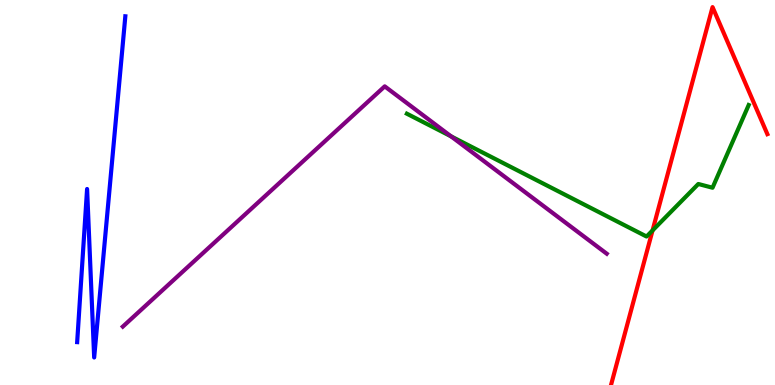[{'lines': ['blue', 'red'], 'intersections': []}, {'lines': ['green', 'red'], 'intersections': [{'x': 8.42, 'y': 4.01}]}, {'lines': ['purple', 'red'], 'intersections': []}, {'lines': ['blue', 'green'], 'intersections': []}, {'lines': ['blue', 'purple'], 'intersections': []}, {'lines': ['green', 'purple'], 'intersections': [{'x': 5.82, 'y': 6.46}]}]